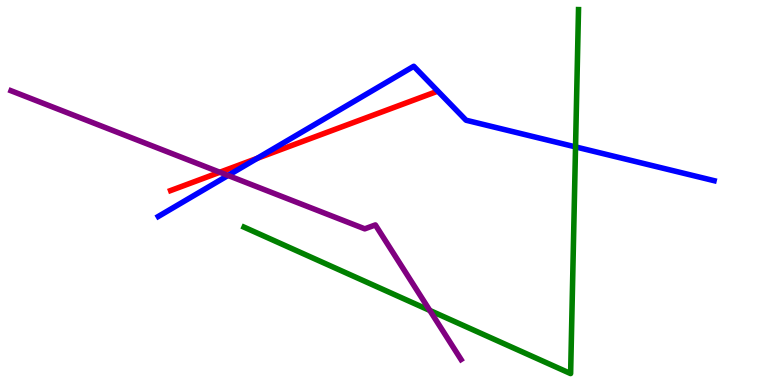[{'lines': ['blue', 'red'], 'intersections': [{'x': 3.32, 'y': 5.89}]}, {'lines': ['green', 'red'], 'intersections': []}, {'lines': ['purple', 'red'], 'intersections': [{'x': 2.84, 'y': 5.53}]}, {'lines': ['blue', 'green'], 'intersections': [{'x': 7.43, 'y': 6.18}]}, {'lines': ['blue', 'purple'], 'intersections': [{'x': 2.94, 'y': 5.44}]}, {'lines': ['green', 'purple'], 'intersections': [{'x': 5.55, 'y': 1.94}]}]